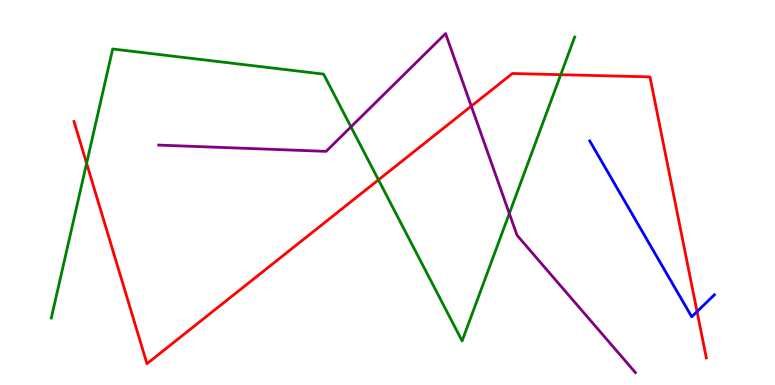[{'lines': ['blue', 'red'], 'intersections': [{'x': 8.99, 'y': 1.91}]}, {'lines': ['green', 'red'], 'intersections': [{'x': 1.12, 'y': 5.76}, {'x': 4.88, 'y': 5.33}, {'x': 7.24, 'y': 8.06}]}, {'lines': ['purple', 'red'], 'intersections': [{'x': 6.08, 'y': 7.24}]}, {'lines': ['blue', 'green'], 'intersections': []}, {'lines': ['blue', 'purple'], 'intersections': []}, {'lines': ['green', 'purple'], 'intersections': [{'x': 4.53, 'y': 6.7}, {'x': 6.57, 'y': 4.46}]}]